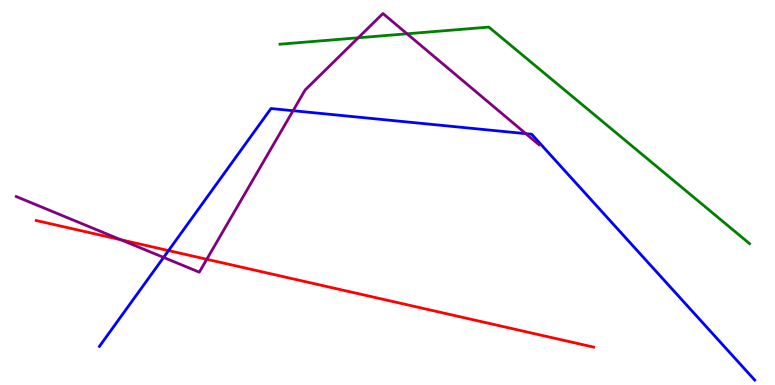[{'lines': ['blue', 'red'], 'intersections': [{'x': 2.17, 'y': 3.49}]}, {'lines': ['green', 'red'], 'intersections': []}, {'lines': ['purple', 'red'], 'intersections': [{'x': 1.56, 'y': 3.77}, {'x': 2.67, 'y': 3.27}]}, {'lines': ['blue', 'green'], 'intersections': []}, {'lines': ['blue', 'purple'], 'intersections': [{'x': 2.11, 'y': 3.31}, {'x': 3.78, 'y': 7.12}, {'x': 6.79, 'y': 6.53}]}, {'lines': ['green', 'purple'], 'intersections': [{'x': 4.62, 'y': 9.02}, {'x': 5.25, 'y': 9.12}]}]